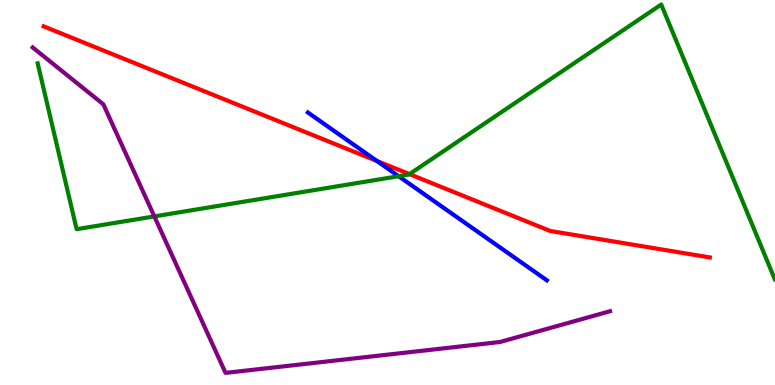[{'lines': ['blue', 'red'], 'intersections': [{'x': 4.86, 'y': 5.82}]}, {'lines': ['green', 'red'], 'intersections': [{'x': 5.28, 'y': 5.48}]}, {'lines': ['purple', 'red'], 'intersections': []}, {'lines': ['blue', 'green'], 'intersections': [{'x': 5.14, 'y': 5.42}]}, {'lines': ['blue', 'purple'], 'intersections': []}, {'lines': ['green', 'purple'], 'intersections': [{'x': 1.99, 'y': 4.38}]}]